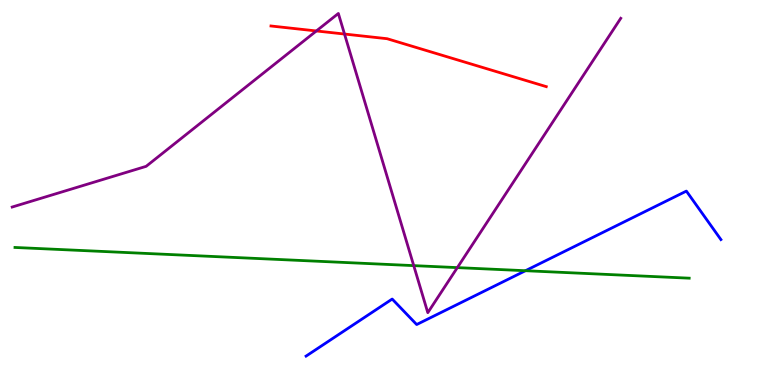[{'lines': ['blue', 'red'], 'intersections': []}, {'lines': ['green', 'red'], 'intersections': []}, {'lines': ['purple', 'red'], 'intersections': [{'x': 4.08, 'y': 9.2}, {'x': 4.45, 'y': 9.12}]}, {'lines': ['blue', 'green'], 'intersections': [{'x': 6.78, 'y': 2.97}]}, {'lines': ['blue', 'purple'], 'intersections': []}, {'lines': ['green', 'purple'], 'intersections': [{'x': 5.34, 'y': 3.1}, {'x': 5.9, 'y': 3.05}]}]